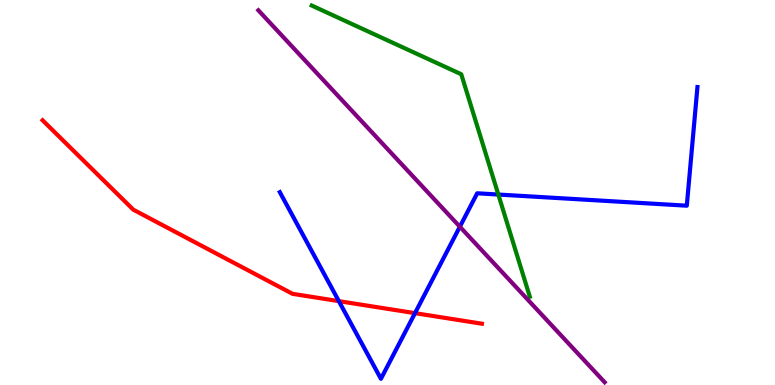[{'lines': ['blue', 'red'], 'intersections': [{'x': 4.37, 'y': 2.18}, {'x': 5.35, 'y': 1.87}]}, {'lines': ['green', 'red'], 'intersections': []}, {'lines': ['purple', 'red'], 'intersections': []}, {'lines': ['blue', 'green'], 'intersections': [{'x': 6.43, 'y': 4.95}]}, {'lines': ['blue', 'purple'], 'intersections': [{'x': 5.93, 'y': 4.11}]}, {'lines': ['green', 'purple'], 'intersections': []}]